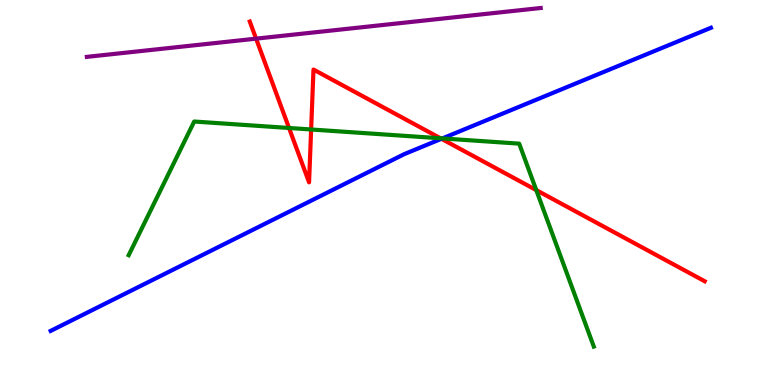[{'lines': ['blue', 'red'], 'intersections': [{'x': 5.7, 'y': 6.39}]}, {'lines': ['green', 'red'], 'intersections': [{'x': 3.73, 'y': 6.68}, {'x': 4.01, 'y': 6.64}, {'x': 5.68, 'y': 6.41}, {'x': 6.92, 'y': 5.06}]}, {'lines': ['purple', 'red'], 'intersections': [{'x': 3.3, 'y': 9.0}]}, {'lines': ['blue', 'green'], 'intersections': [{'x': 5.71, 'y': 6.4}]}, {'lines': ['blue', 'purple'], 'intersections': []}, {'lines': ['green', 'purple'], 'intersections': []}]